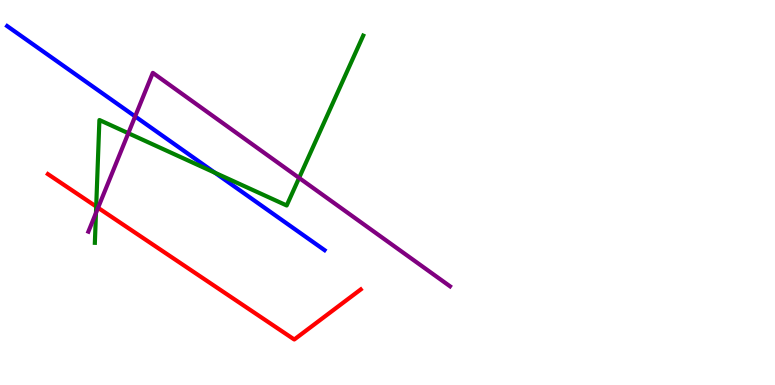[{'lines': ['blue', 'red'], 'intersections': []}, {'lines': ['green', 'red'], 'intersections': [{'x': 1.24, 'y': 4.64}]}, {'lines': ['purple', 'red'], 'intersections': [{'x': 1.27, 'y': 4.6}]}, {'lines': ['blue', 'green'], 'intersections': [{'x': 2.77, 'y': 5.51}]}, {'lines': ['blue', 'purple'], 'intersections': [{'x': 1.74, 'y': 6.98}]}, {'lines': ['green', 'purple'], 'intersections': [{'x': 1.24, 'y': 4.47}, {'x': 1.66, 'y': 6.54}, {'x': 3.86, 'y': 5.38}]}]